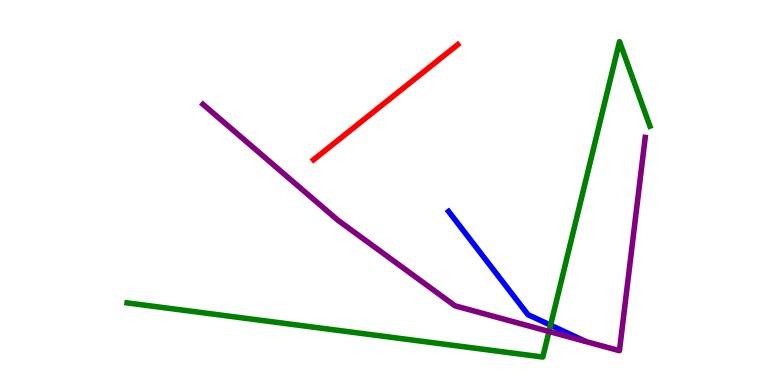[{'lines': ['blue', 'red'], 'intersections': []}, {'lines': ['green', 'red'], 'intersections': []}, {'lines': ['purple', 'red'], 'intersections': []}, {'lines': ['blue', 'green'], 'intersections': [{'x': 7.1, 'y': 1.55}]}, {'lines': ['blue', 'purple'], 'intersections': []}, {'lines': ['green', 'purple'], 'intersections': [{'x': 7.08, 'y': 1.39}]}]